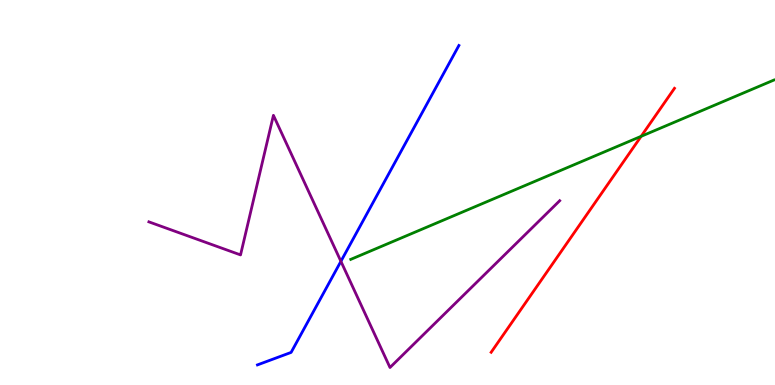[{'lines': ['blue', 'red'], 'intersections': []}, {'lines': ['green', 'red'], 'intersections': [{'x': 8.27, 'y': 6.46}]}, {'lines': ['purple', 'red'], 'intersections': []}, {'lines': ['blue', 'green'], 'intersections': []}, {'lines': ['blue', 'purple'], 'intersections': [{'x': 4.4, 'y': 3.21}]}, {'lines': ['green', 'purple'], 'intersections': []}]